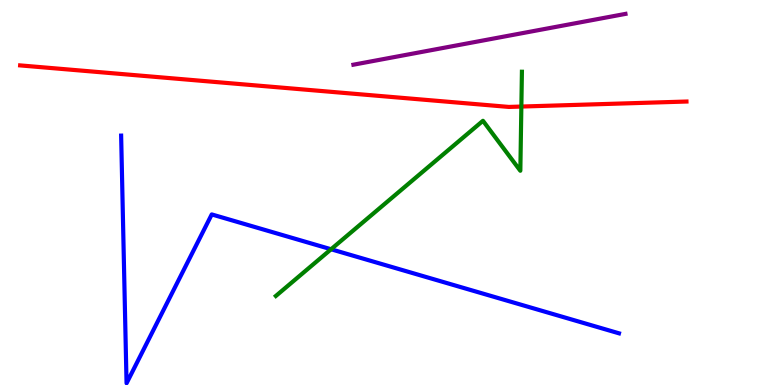[{'lines': ['blue', 'red'], 'intersections': []}, {'lines': ['green', 'red'], 'intersections': [{'x': 6.73, 'y': 7.23}]}, {'lines': ['purple', 'red'], 'intersections': []}, {'lines': ['blue', 'green'], 'intersections': [{'x': 4.27, 'y': 3.53}]}, {'lines': ['blue', 'purple'], 'intersections': []}, {'lines': ['green', 'purple'], 'intersections': []}]